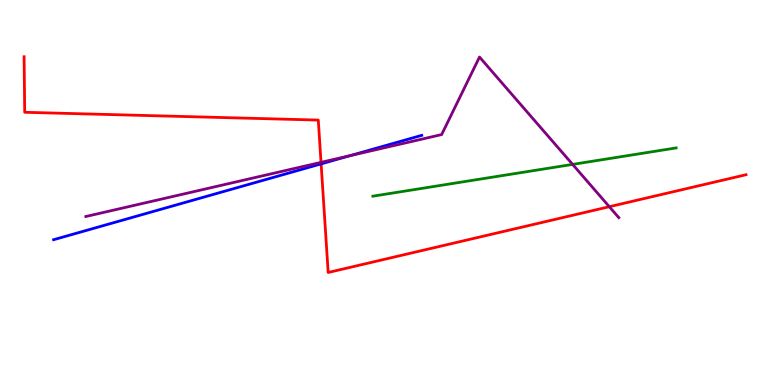[{'lines': ['blue', 'red'], 'intersections': [{'x': 4.14, 'y': 5.74}]}, {'lines': ['green', 'red'], 'intersections': []}, {'lines': ['purple', 'red'], 'intersections': [{'x': 4.14, 'y': 5.78}, {'x': 7.86, 'y': 4.63}]}, {'lines': ['blue', 'green'], 'intersections': []}, {'lines': ['blue', 'purple'], 'intersections': [{'x': 4.52, 'y': 5.96}]}, {'lines': ['green', 'purple'], 'intersections': [{'x': 7.39, 'y': 5.73}]}]